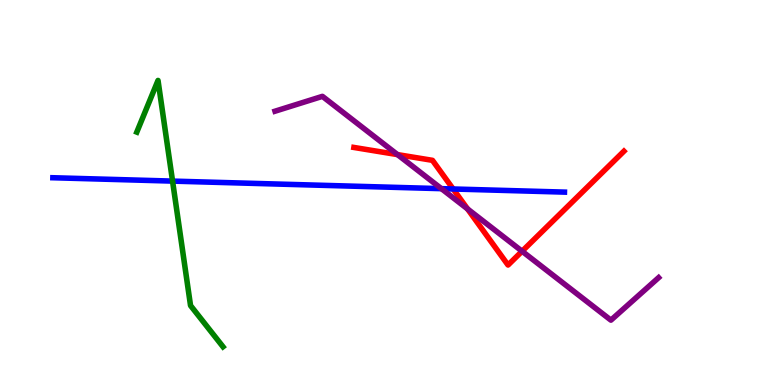[{'lines': ['blue', 'red'], 'intersections': [{'x': 5.85, 'y': 5.09}]}, {'lines': ['green', 'red'], 'intersections': []}, {'lines': ['purple', 'red'], 'intersections': [{'x': 5.13, 'y': 5.98}, {'x': 6.03, 'y': 4.57}, {'x': 6.74, 'y': 3.47}]}, {'lines': ['blue', 'green'], 'intersections': [{'x': 2.23, 'y': 5.3}]}, {'lines': ['blue', 'purple'], 'intersections': [{'x': 5.7, 'y': 5.1}]}, {'lines': ['green', 'purple'], 'intersections': []}]